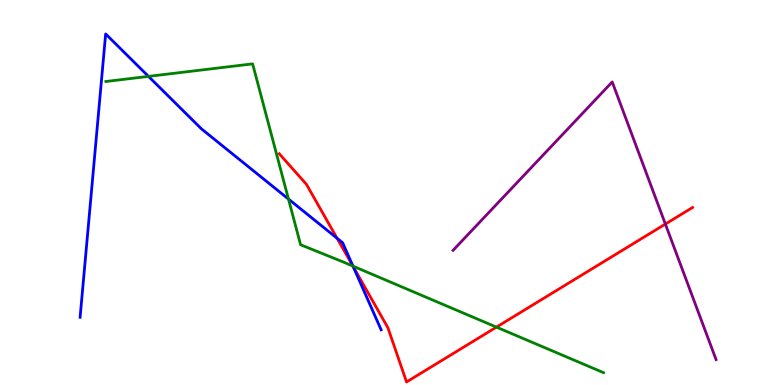[{'lines': ['blue', 'red'], 'intersections': [{'x': 4.35, 'y': 3.81}, {'x': 4.56, 'y': 3.07}]}, {'lines': ['green', 'red'], 'intersections': [{'x': 4.55, 'y': 3.09}, {'x': 6.41, 'y': 1.5}]}, {'lines': ['purple', 'red'], 'intersections': [{'x': 8.59, 'y': 4.18}]}, {'lines': ['blue', 'green'], 'intersections': [{'x': 1.92, 'y': 8.02}, {'x': 3.72, 'y': 4.83}, {'x': 4.55, 'y': 3.09}]}, {'lines': ['blue', 'purple'], 'intersections': []}, {'lines': ['green', 'purple'], 'intersections': []}]